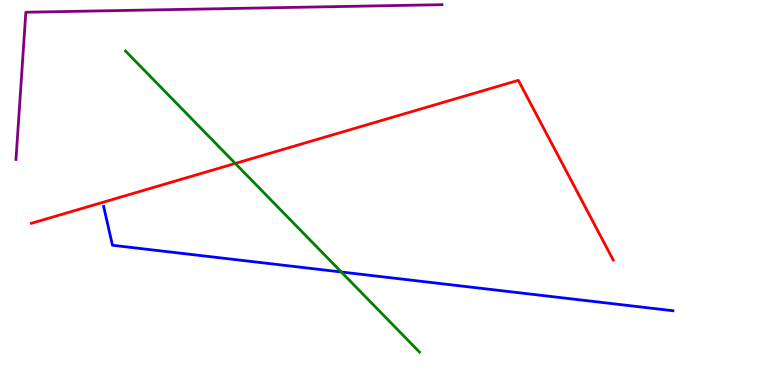[{'lines': ['blue', 'red'], 'intersections': []}, {'lines': ['green', 'red'], 'intersections': [{'x': 3.04, 'y': 5.75}]}, {'lines': ['purple', 'red'], 'intersections': []}, {'lines': ['blue', 'green'], 'intersections': [{'x': 4.4, 'y': 2.94}]}, {'lines': ['blue', 'purple'], 'intersections': []}, {'lines': ['green', 'purple'], 'intersections': []}]